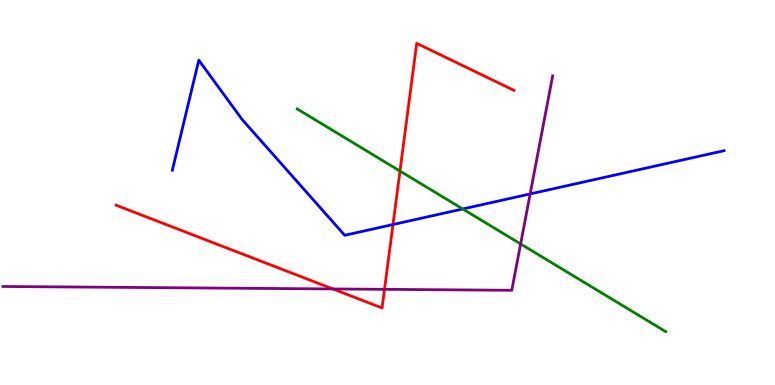[{'lines': ['blue', 'red'], 'intersections': [{'x': 5.07, 'y': 4.17}]}, {'lines': ['green', 'red'], 'intersections': [{'x': 5.16, 'y': 5.56}]}, {'lines': ['purple', 'red'], 'intersections': [{'x': 4.29, 'y': 2.49}, {'x': 4.96, 'y': 2.48}]}, {'lines': ['blue', 'green'], 'intersections': [{'x': 5.97, 'y': 4.57}]}, {'lines': ['blue', 'purple'], 'intersections': [{'x': 6.84, 'y': 4.96}]}, {'lines': ['green', 'purple'], 'intersections': [{'x': 6.72, 'y': 3.66}]}]